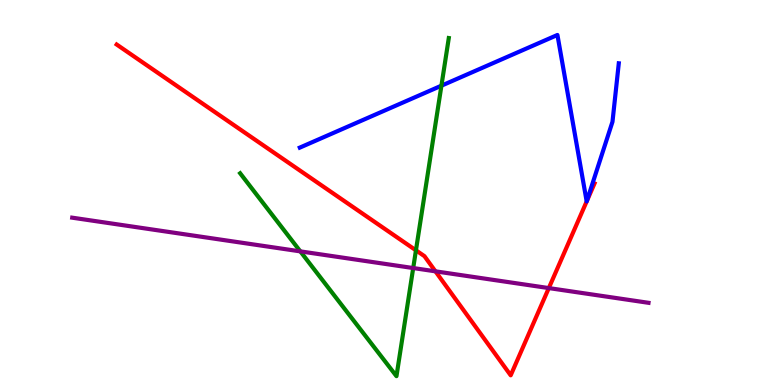[{'lines': ['blue', 'red'], 'intersections': [{'x': 7.57, 'y': 4.77}, {'x': 7.57, 'y': 4.78}]}, {'lines': ['green', 'red'], 'intersections': [{'x': 5.37, 'y': 3.5}]}, {'lines': ['purple', 'red'], 'intersections': [{'x': 5.62, 'y': 2.95}, {'x': 7.08, 'y': 2.52}]}, {'lines': ['blue', 'green'], 'intersections': [{'x': 5.7, 'y': 7.77}]}, {'lines': ['blue', 'purple'], 'intersections': []}, {'lines': ['green', 'purple'], 'intersections': [{'x': 3.88, 'y': 3.47}, {'x': 5.33, 'y': 3.04}]}]